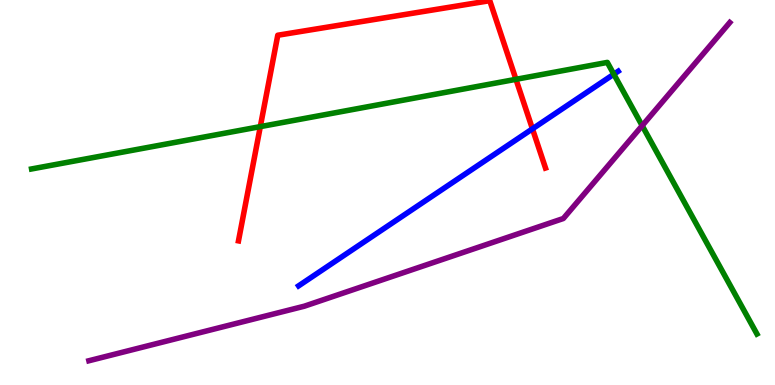[{'lines': ['blue', 'red'], 'intersections': [{'x': 6.87, 'y': 6.65}]}, {'lines': ['green', 'red'], 'intersections': [{'x': 3.36, 'y': 6.71}, {'x': 6.66, 'y': 7.94}]}, {'lines': ['purple', 'red'], 'intersections': []}, {'lines': ['blue', 'green'], 'intersections': [{'x': 7.92, 'y': 8.07}]}, {'lines': ['blue', 'purple'], 'intersections': []}, {'lines': ['green', 'purple'], 'intersections': [{'x': 8.29, 'y': 6.74}]}]